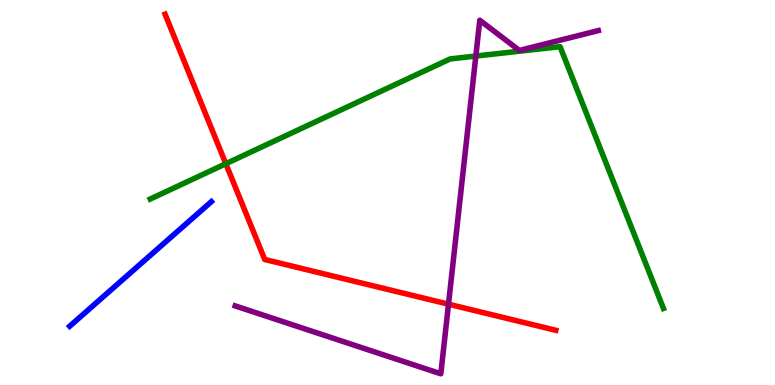[{'lines': ['blue', 'red'], 'intersections': []}, {'lines': ['green', 'red'], 'intersections': [{'x': 2.91, 'y': 5.75}]}, {'lines': ['purple', 'red'], 'intersections': [{'x': 5.79, 'y': 2.1}]}, {'lines': ['blue', 'green'], 'intersections': []}, {'lines': ['blue', 'purple'], 'intersections': []}, {'lines': ['green', 'purple'], 'intersections': [{'x': 6.14, 'y': 8.54}]}]